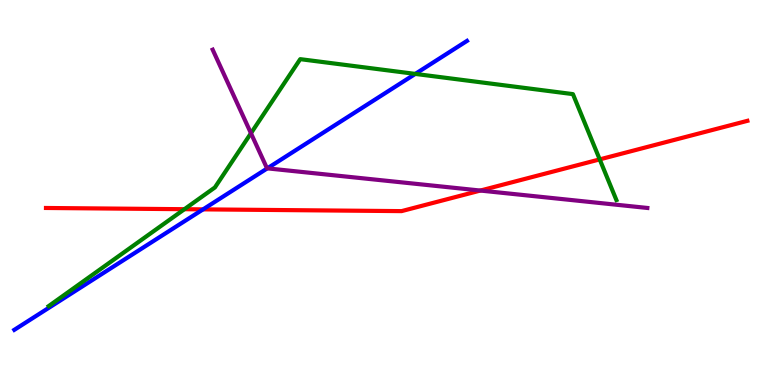[{'lines': ['blue', 'red'], 'intersections': [{'x': 2.62, 'y': 4.56}]}, {'lines': ['green', 'red'], 'intersections': [{'x': 2.38, 'y': 4.57}, {'x': 7.74, 'y': 5.86}]}, {'lines': ['purple', 'red'], 'intersections': [{'x': 6.2, 'y': 5.05}]}, {'lines': ['blue', 'green'], 'intersections': [{'x': 5.36, 'y': 8.08}]}, {'lines': ['blue', 'purple'], 'intersections': [{'x': 3.45, 'y': 5.63}]}, {'lines': ['green', 'purple'], 'intersections': [{'x': 3.24, 'y': 6.54}]}]